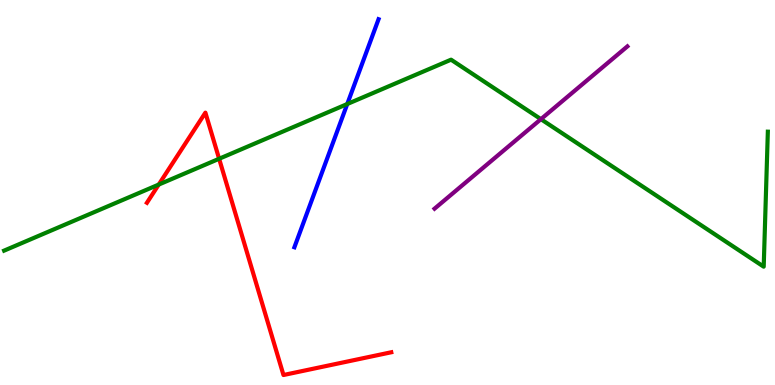[{'lines': ['blue', 'red'], 'intersections': []}, {'lines': ['green', 'red'], 'intersections': [{'x': 2.05, 'y': 5.21}, {'x': 2.83, 'y': 5.88}]}, {'lines': ['purple', 'red'], 'intersections': []}, {'lines': ['blue', 'green'], 'intersections': [{'x': 4.48, 'y': 7.3}]}, {'lines': ['blue', 'purple'], 'intersections': []}, {'lines': ['green', 'purple'], 'intersections': [{'x': 6.98, 'y': 6.9}]}]